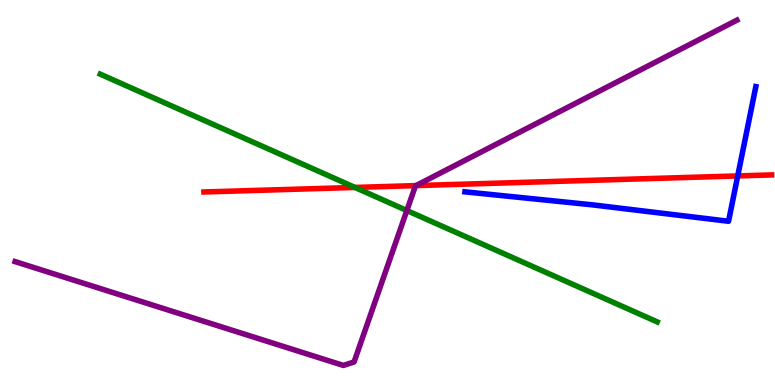[{'lines': ['blue', 'red'], 'intersections': [{'x': 9.52, 'y': 5.43}]}, {'lines': ['green', 'red'], 'intersections': [{'x': 4.58, 'y': 5.13}]}, {'lines': ['purple', 'red'], 'intersections': [{'x': 5.37, 'y': 5.18}]}, {'lines': ['blue', 'green'], 'intersections': []}, {'lines': ['blue', 'purple'], 'intersections': []}, {'lines': ['green', 'purple'], 'intersections': [{'x': 5.25, 'y': 4.53}]}]